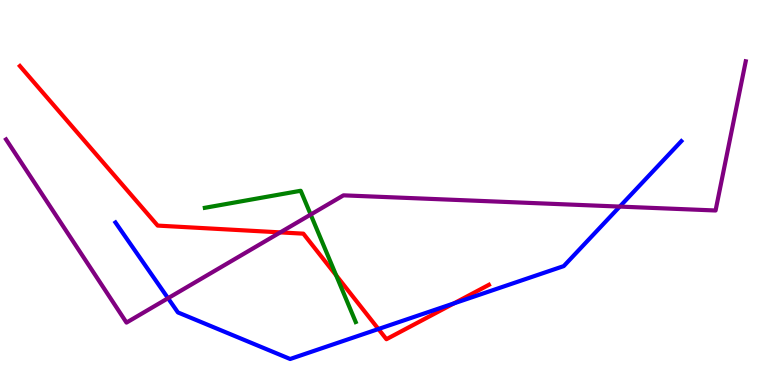[{'lines': ['blue', 'red'], 'intersections': [{'x': 4.88, 'y': 1.45}, {'x': 5.86, 'y': 2.12}]}, {'lines': ['green', 'red'], 'intersections': [{'x': 4.34, 'y': 2.85}]}, {'lines': ['purple', 'red'], 'intersections': [{'x': 3.62, 'y': 3.96}]}, {'lines': ['blue', 'green'], 'intersections': []}, {'lines': ['blue', 'purple'], 'intersections': [{'x': 2.17, 'y': 2.25}, {'x': 8.0, 'y': 4.63}]}, {'lines': ['green', 'purple'], 'intersections': [{'x': 4.01, 'y': 4.43}]}]